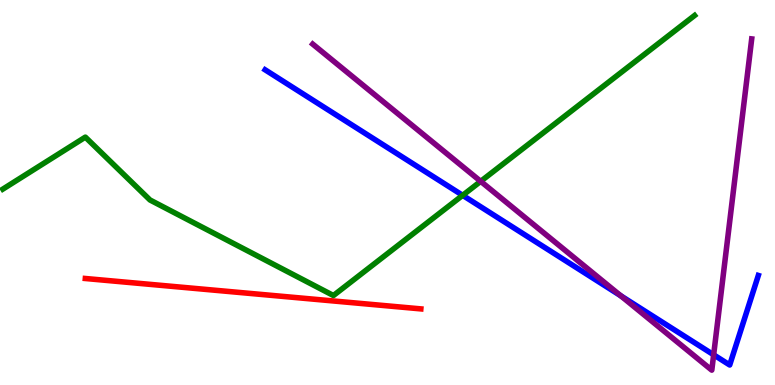[{'lines': ['blue', 'red'], 'intersections': []}, {'lines': ['green', 'red'], 'intersections': []}, {'lines': ['purple', 'red'], 'intersections': []}, {'lines': ['blue', 'green'], 'intersections': [{'x': 5.97, 'y': 4.93}]}, {'lines': ['blue', 'purple'], 'intersections': [{'x': 8.01, 'y': 2.32}, {'x': 9.21, 'y': 0.784}]}, {'lines': ['green', 'purple'], 'intersections': [{'x': 6.2, 'y': 5.29}]}]